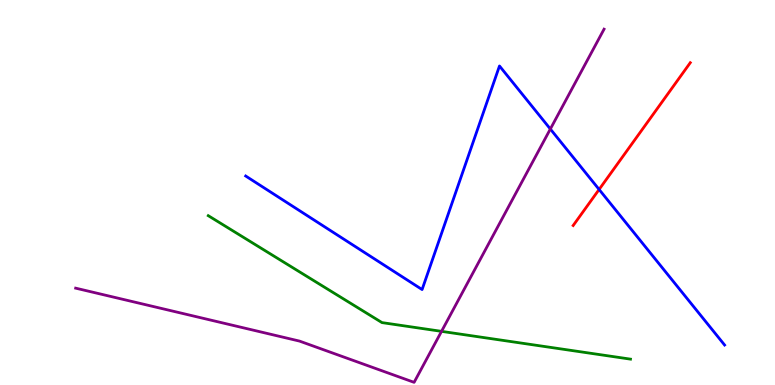[{'lines': ['blue', 'red'], 'intersections': [{'x': 7.73, 'y': 5.08}]}, {'lines': ['green', 'red'], 'intersections': []}, {'lines': ['purple', 'red'], 'intersections': []}, {'lines': ['blue', 'green'], 'intersections': []}, {'lines': ['blue', 'purple'], 'intersections': [{'x': 7.1, 'y': 6.65}]}, {'lines': ['green', 'purple'], 'intersections': [{'x': 5.7, 'y': 1.39}]}]